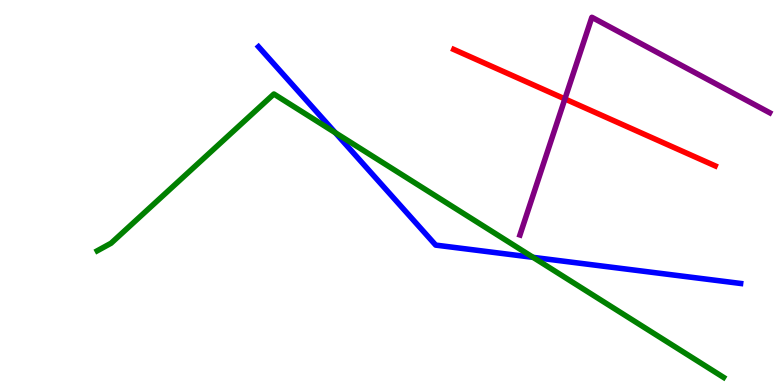[{'lines': ['blue', 'red'], 'intersections': []}, {'lines': ['green', 'red'], 'intersections': []}, {'lines': ['purple', 'red'], 'intersections': [{'x': 7.29, 'y': 7.43}]}, {'lines': ['blue', 'green'], 'intersections': [{'x': 4.33, 'y': 6.55}, {'x': 6.88, 'y': 3.32}]}, {'lines': ['blue', 'purple'], 'intersections': []}, {'lines': ['green', 'purple'], 'intersections': []}]